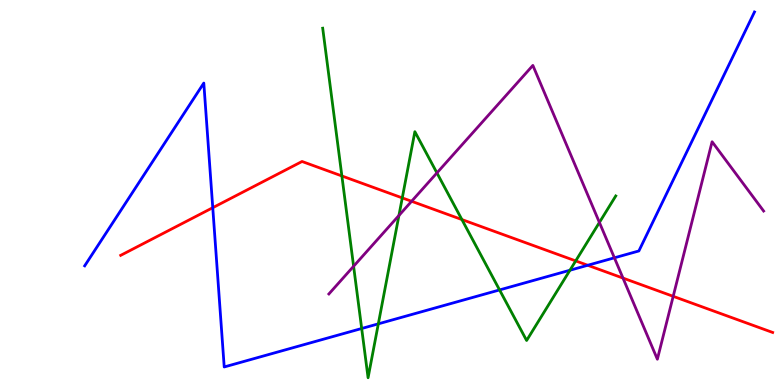[{'lines': ['blue', 'red'], 'intersections': [{'x': 2.75, 'y': 4.61}, {'x': 7.58, 'y': 3.11}]}, {'lines': ['green', 'red'], 'intersections': [{'x': 4.41, 'y': 5.43}, {'x': 5.19, 'y': 4.86}, {'x': 5.96, 'y': 4.3}, {'x': 7.43, 'y': 3.22}]}, {'lines': ['purple', 'red'], 'intersections': [{'x': 5.31, 'y': 4.77}, {'x': 8.04, 'y': 2.78}, {'x': 8.69, 'y': 2.3}]}, {'lines': ['blue', 'green'], 'intersections': [{'x': 4.67, 'y': 1.47}, {'x': 4.88, 'y': 1.59}, {'x': 6.45, 'y': 2.47}, {'x': 7.35, 'y': 2.98}]}, {'lines': ['blue', 'purple'], 'intersections': [{'x': 7.93, 'y': 3.3}]}, {'lines': ['green', 'purple'], 'intersections': [{'x': 4.56, 'y': 3.08}, {'x': 5.15, 'y': 4.4}, {'x': 5.64, 'y': 5.51}, {'x': 7.73, 'y': 4.22}]}]